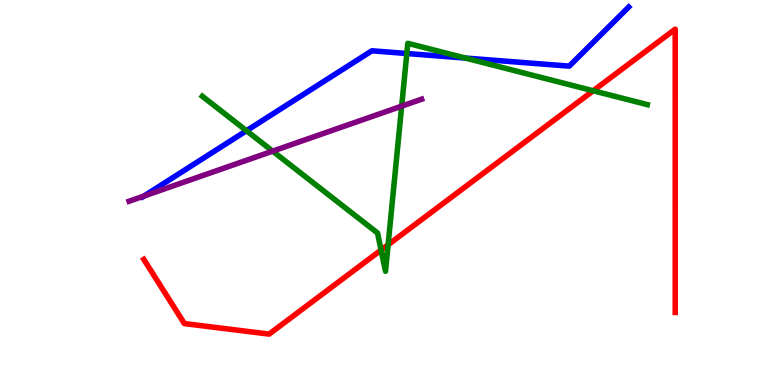[{'lines': ['blue', 'red'], 'intersections': []}, {'lines': ['green', 'red'], 'intersections': [{'x': 4.92, 'y': 3.51}, {'x': 5.01, 'y': 3.64}, {'x': 7.65, 'y': 7.64}]}, {'lines': ['purple', 'red'], 'intersections': []}, {'lines': ['blue', 'green'], 'intersections': [{'x': 3.18, 'y': 6.6}, {'x': 5.25, 'y': 8.61}, {'x': 6.01, 'y': 8.49}]}, {'lines': ['blue', 'purple'], 'intersections': [{'x': 1.86, 'y': 4.91}]}, {'lines': ['green', 'purple'], 'intersections': [{'x': 3.52, 'y': 6.07}, {'x': 5.18, 'y': 7.24}]}]